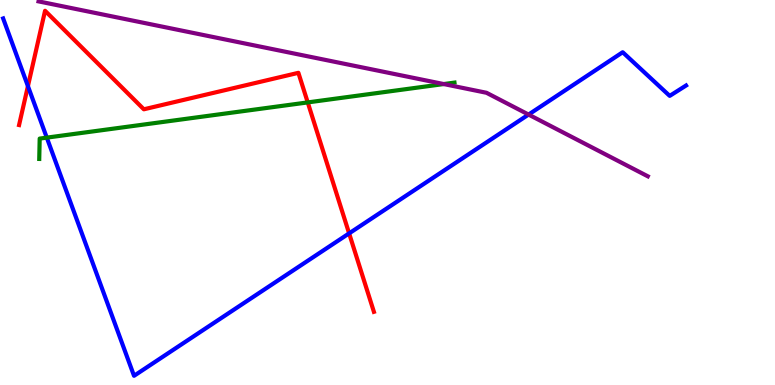[{'lines': ['blue', 'red'], 'intersections': [{'x': 0.36, 'y': 7.76}, {'x': 4.5, 'y': 3.94}]}, {'lines': ['green', 'red'], 'intersections': [{'x': 3.97, 'y': 7.34}]}, {'lines': ['purple', 'red'], 'intersections': []}, {'lines': ['blue', 'green'], 'intersections': [{'x': 0.604, 'y': 6.43}]}, {'lines': ['blue', 'purple'], 'intersections': [{'x': 6.82, 'y': 7.02}]}, {'lines': ['green', 'purple'], 'intersections': [{'x': 5.73, 'y': 7.82}]}]